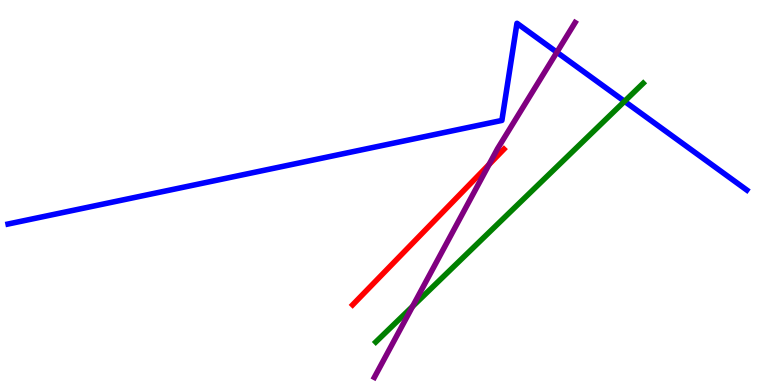[{'lines': ['blue', 'red'], 'intersections': []}, {'lines': ['green', 'red'], 'intersections': []}, {'lines': ['purple', 'red'], 'intersections': [{'x': 6.31, 'y': 5.73}]}, {'lines': ['blue', 'green'], 'intersections': [{'x': 8.06, 'y': 7.37}]}, {'lines': ['blue', 'purple'], 'intersections': [{'x': 7.19, 'y': 8.64}]}, {'lines': ['green', 'purple'], 'intersections': [{'x': 5.32, 'y': 2.04}]}]